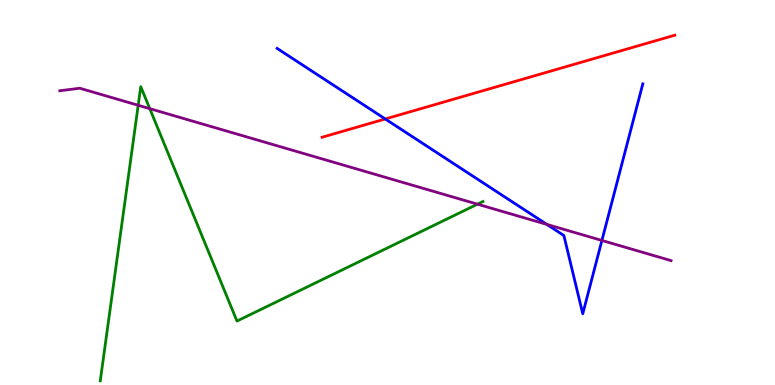[{'lines': ['blue', 'red'], 'intersections': [{'x': 4.97, 'y': 6.91}]}, {'lines': ['green', 'red'], 'intersections': []}, {'lines': ['purple', 'red'], 'intersections': []}, {'lines': ['blue', 'green'], 'intersections': []}, {'lines': ['blue', 'purple'], 'intersections': [{'x': 7.06, 'y': 4.17}, {'x': 7.77, 'y': 3.75}]}, {'lines': ['green', 'purple'], 'intersections': [{'x': 1.78, 'y': 7.27}, {'x': 1.93, 'y': 7.18}, {'x': 6.16, 'y': 4.7}]}]